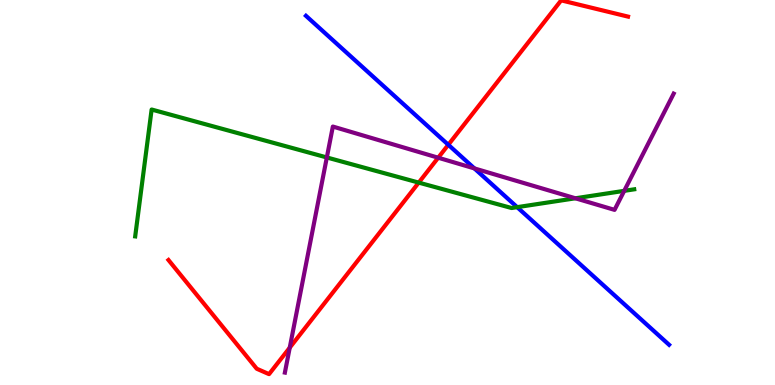[{'lines': ['blue', 'red'], 'intersections': [{'x': 5.78, 'y': 6.24}]}, {'lines': ['green', 'red'], 'intersections': [{'x': 5.4, 'y': 5.26}]}, {'lines': ['purple', 'red'], 'intersections': [{'x': 3.74, 'y': 0.97}, {'x': 5.65, 'y': 5.9}]}, {'lines': ['blue', 'green'], 'intersections': [{'x': 6.67, 'y': 4.62}]}, {'lines': ['blue', 'purple'], 'intersections': [{'x': 6.12, 'y': 5.63}]}, {'lines': ['green', 'purple'], 'intersections': [{'x': 4.22, 'y': 5.91}, {'x': 7.42, 'y': 4.85}, {'x': 8.05, 'y': 5.04}]}]